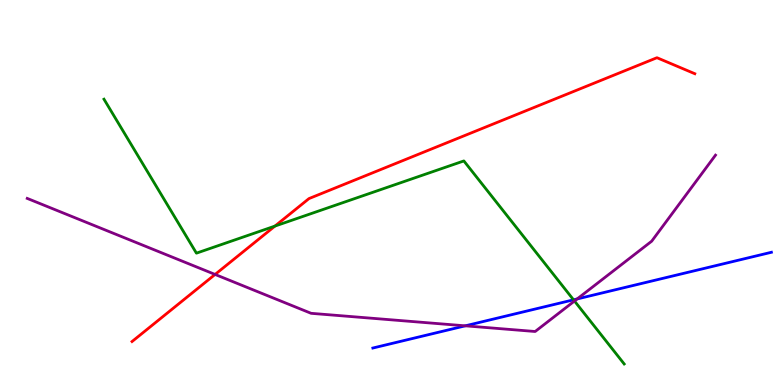[{'lines': ['blue', 'red'], 'intersections': []}, {'lines': ['green', 'red'], 'intersections': [{'x': 3.55, 'y': 4.13}]}, {'lines': ['purple', 'red'], 'intersections': [{'x': 2.78, 'y': 2.87}]}, {'lines': ['blue', 'green'], 'intersections': [{'x': 7.4, 'y': 2.21}]}, {'lines': ['blue', 'purple'], 'intersections': [{'x': 6.0, 'y': 1.54}, {'x': 7.45, 'y': 2.24}]}, {'lines': ['green', 'purple'], 'intersections': [{'x': 7.41, 'y': 2.18}]}]